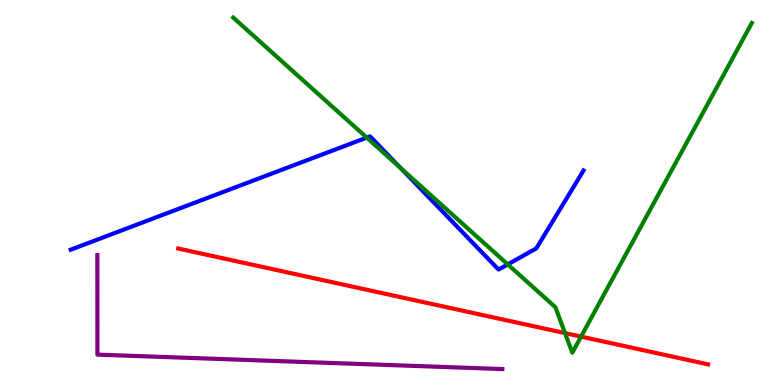[{'lines': ['blue', 'red'], 'intersections': []}, {'lines': ['green', 'red'], 'intersections': [{'x': 7.29, 'y': 1.35}, {'x': 7.5, 'y': 1.26}]}, {'lines': ['purple', 'red'], 'intersections': []}, {'lines': ['blue', 'green'], 'intersections': [{'x': 4.73, 'y': 6.43}, {'x': 5.17, 'y': 5.63}, {'x': 6.55, 'y': 3.13}]}, {'lines': ['blue', 'purple'], 'intersections': []}, {'lines': ['green', 'purple'], 'intersections': []}]